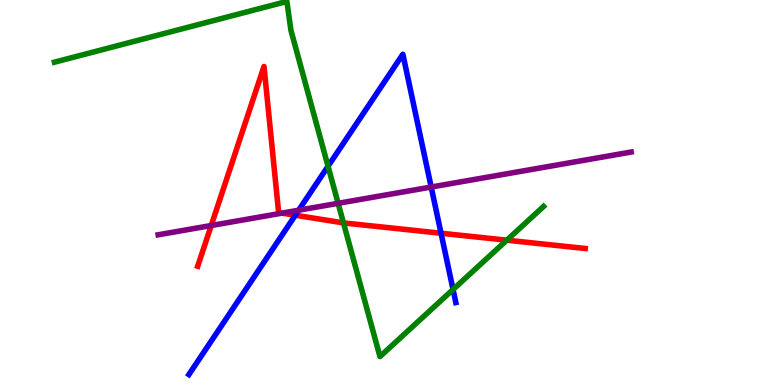[{'lines': ['blue', 'red'], 'intersections': [{'x': 3.81, 'y': 4.41}, {'x': 5.69, 'y': 3.94}]}, {'lines': ['green', 'red'], 'intersections': [{'x': 4.43, 'y': 4.21}, {'x': 6.54, 'y': 3.76}]}, {'lines': ['purple', 'red'], 'intersections': [{'x': 2.73, 'y': 4.14}, {'x': 3.64, 'y': 4.46}]}, {'lines': ['blue', 'green'], 'intersections': [{'x': 4.23, 'y': 5.68}, {'x': 5.85, 'y': 2.48}]}, {'lines': ['blue', 'purple'], 'intersections': [{'x': 3.85, 'y': 4.54}, {'x': 5.56, 'y': 5.14}]}, {'lines': ['green', 'purple'], 'intersections': [{'x': 4.36, 'y': 4.72}]}]